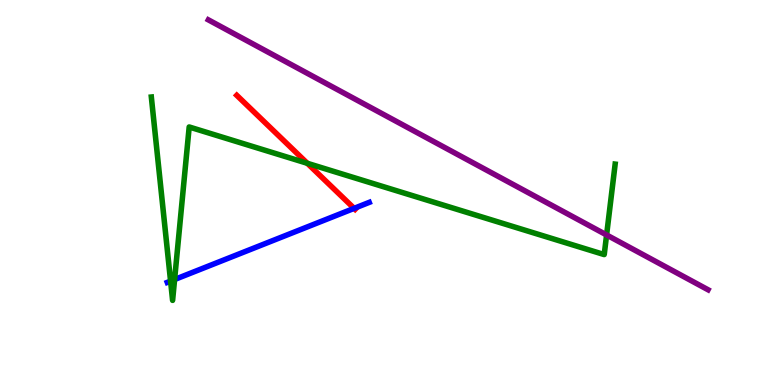[{'lines': ['blue', 'red'], 'intersections': [{'x': 4.57, 'y': 4.59}]}, {'lines': ['green', 'red'], 'intersections': [{'x': 3.97, 'y': 5.76}]}, {'lines': ['purple', 'red'], 'intersections': []}, {'lines': ['blue', 'green'], 'intersections': [{'x': 2.2, 'y': 2.7}, {'x': 2.25, 'y': 2.74}]}, {'lines': ['blue', 'purple'], 'intersections': []}, {'lines': ['green', 'purple'], 'intersections': [{'x': 7.83, 'y': 3.9}]}]